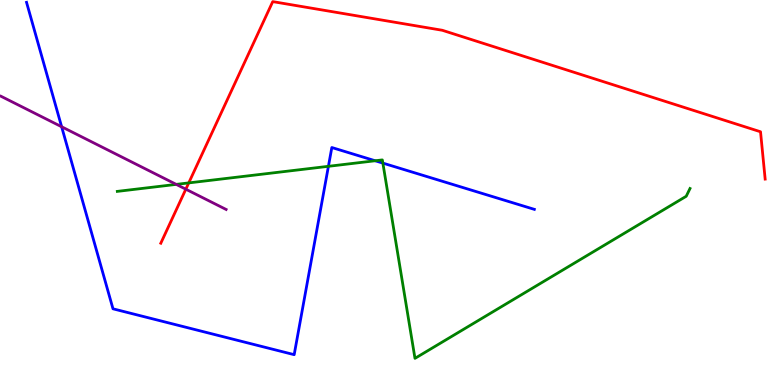[{'lines': ['blue', 'red'], 'intersections': []}, {'lines': ['green', 'red'], 'intersections': [{'x': 2.44, 'y': 5.25}]}, {'lines': ['purple', 'red'], 'intersections': [{'x': 2.4, 'y': 5.09}]}, {'lines': ['blue', 'green'], 'intersections': [{'x': 4.24, 'y': 5.68}, {'x': 4.84, 'y': 5.82}, {'x': 4.94, 'y': 5.76}]}, {'lines': ['blue', 'purple'], 'intersections': [{'x': 0.795, 'y': 6.71}]}, {'lines': ['green', 'purple'], 'intersections': [{'x': 2.27, 'y': 5.21}]}]